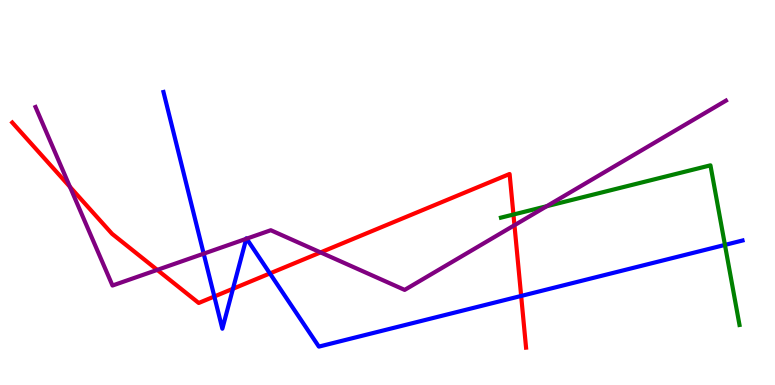[{'lines': ['blue', 'red'], 'intersections': [{'x': 2.77, 'y': 2.3}, {'x': 3.01, 'y': 2.5}, {'x': 3.48, 'y': 2.9}, {'x': 6.72, 'y': 2.31}]}, {'lines': ['green', 'red'], 'intersections': [{'x': 6.63, 'y': 4.43}]}, {'lines': ['purple', 'red'], 'intersections': [{'x': 0.903, 'y': 5.15}, {'x': 2.03, 'y': 2.99}, {'x': 4.14, 'y': 3.44}, {'x': 6.64, 'y': 4.15}]}, {'lines': ['blue', 'green'], 'intersections': [{'x': 9.35, 'y': 3.64}]}, {'lines': ['blue', 'purple'], 'intersections': [{'x': 2.63, 'y': 3.41}, {'x': 3.18, 'y': 3.8}, {'x': 3.18, 'y': 3.8}]}, {'lines': ['green', 'purple'], 'intersections': [{'x': 7.05, 'y': 4.64}]}]